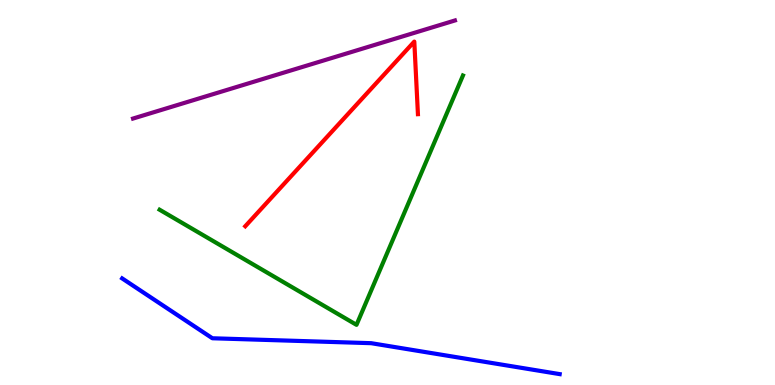[{'lines': ['blue', 'red'], 'intersections': []}, {'lines': ['green', 'red'], 'intersections': []}, {'lines': ['purple', 'red'], 'intersections': []}, {'lines': ['blue', 'green'], 'intersections': []}, {'lines': ['blue', 'purple'], 'intersections': []}, {'lines': ['green', 'purple'], 'intersections': []}]